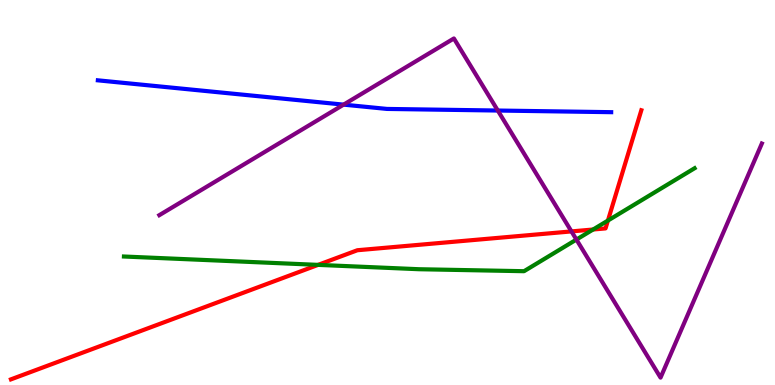[{'lines': ['blue', 'red'], 'intersections': []}, {'lines': ['green', 'red'], 'intersections': [{'x': 4.1, 'y': 3.12}, {'x': 7.65, 'y': 4.04}, {'x': 7.84, 'y': 4.27}]}, {'lines': ['purple', 'red'], 'intersections': [{'x': 7.37, 'y': 3.99}]}, {'lines': ['blue', 'green'], 'intersections': []}, {'lines': ['blue', 'purple'], 'intersections': [{'x': 4.43, 'y': 7.28}, {'x': 6.42, 'y': 7.13}]}, {'lines': ['green', 'purple'], 'intersections': [{'x': 7.44, 'y': 3.78}]}]